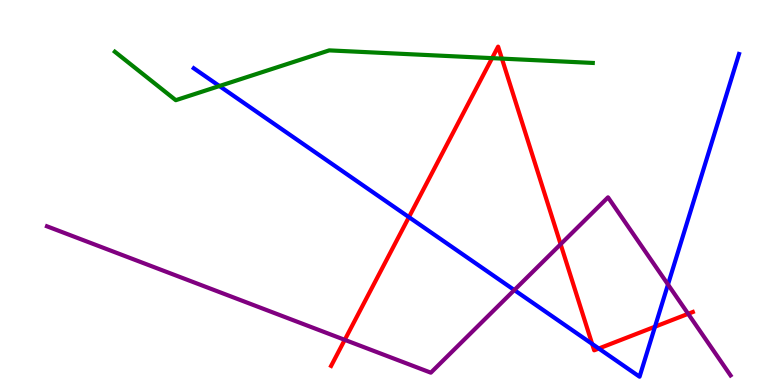[{'lines': ['blue', 'red'], 'intersections': [{'x': 5.28, 'y': 4.36}, {'x': 7.64, 'y': 1.07}, {'x': 7.73, 'y': 0.948}, {'x': 8.45, 'y': 1.51}]}, {'lines': ['green', 'red'], 'intersections': [{'x': 6.35, 'y': 8.49}, {'x': 6.48, 'y': 8.48}]}, {'lines': ['purple', 'red'], 'intersections': [{'x': 4.45, 'y': 1.17}, {'x': 7.23, 'y': 3.66}, {'x': 8.88, 'y': 1.85}]}, {'lines': ['blue', 'green'], 'intersections': [{'x': 2.83, 'y': 7.77}]}, {'lines': ['blue', 'purple'], 'intersections': [{'x': 6.64, 'y': 2.47}, {'x': 8.62, 'y': 2.61}]}, {'lines': ['green', 'purple'], 'intersections': []}]